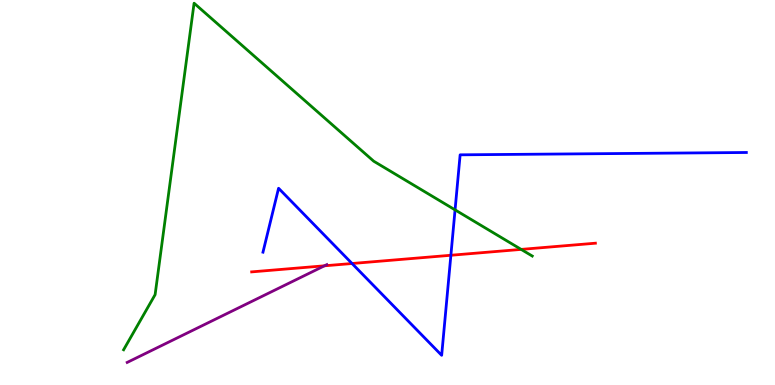[{'lines': ['blue', 'red'], 'intersections': [{'x': 4.54, 'y': 3.16}, {'x': 5.82, 'y': 3.37}]}, {'lines': ['green', 'red'], 'intersections': [{'x': 6.72, 'y': 3.52}]}, {'lines': ['purple', 'red'], 'intersections': [{'x': 4.19, 'y': 3.1}]}, {'lines': ['blue', 'green'], 'intersections': [{'x': 5.87, 'y': 4.55}]}, {'lines': ['blue', 'purple'], 'intersections': []}, {'lines': ['green', 'purple'], 'intersections': []}]